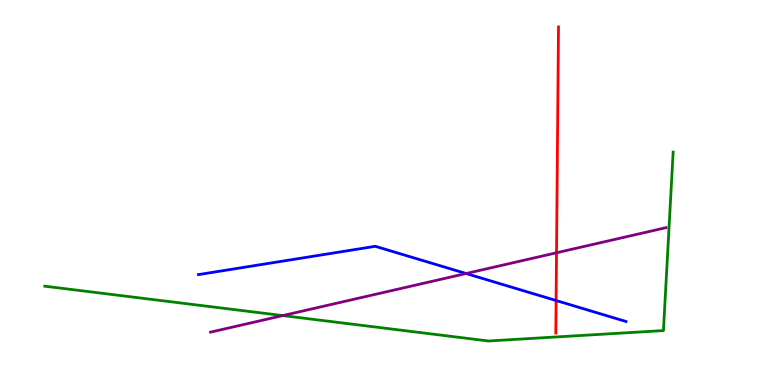[{'lines': ['blue', 'red'], 'intersections': [{'x': 7.18, 'y': 2.19}]}, {'lines': ['green', 'red'], 'intersections': []}, {'lines': ['purple', 'red'], 'intersections': [{'x': 7.18, 'y': 3.43}]}, {'lines': ['blue', 'green'], 'intersections': []}, {'lines': ['blue', 'purple'], 'intersections': [{'x': 6.01, 'y': 2.9}]}, {'lines': ['green', 'purple'], 'intersections': [{'x': 3.65, 'y': 1.8}]}]